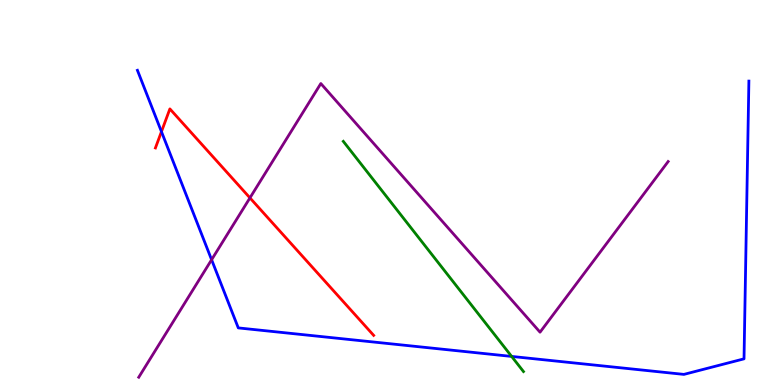[{'lines': ['blue', 'red'], 'intersections': [{'x': 2.08, 'y': 6.58}]}, {'lines': ['green', 'red'], 'intersections': []}, {'lines': ['purple', 'red'], 'intersections': [{'x': 3.23, 'y': 4.86}]}, {'lines': ['blue', 'green'], 'intersections': [{'x': 6.6, 'y': 0.742}]}, {'lines': ['blue', 'purple'], 'intersections': [{'x': 2.73, 'y': 3.25}]}, {'lines': ['green', 'purple'], 'intersections': []}]